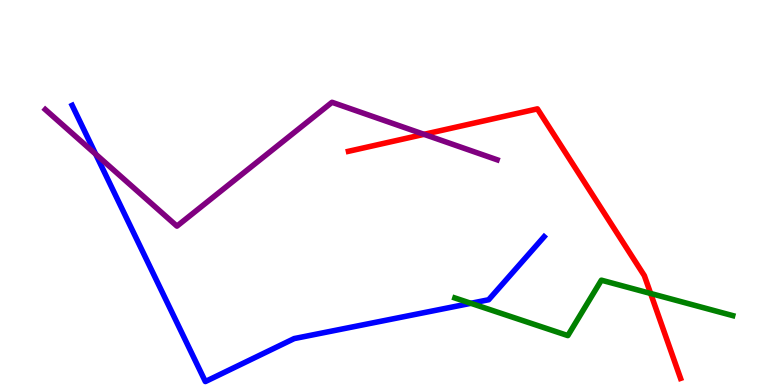[{'lines': ['blue', 'red'], 'intersections': []}, {'lines': ['green', 'red'], 'intersections': [{'x': 8.4, 'y': 2.38}]}, {'lines': ['purple', 'red'], 'intersections': [{'x': 5.47, 'y': 6.51}]}, {'lines': ['blue', 'green'], 'intersections': [{'x': 6.08, 'y': 2.12}]}, {'lines': ['blue', 'purple'], 'intersections': [{'x': 1.23, 'y': 6.0}]}, {'lines': ['green', 'purple'], 'intersections': []}]